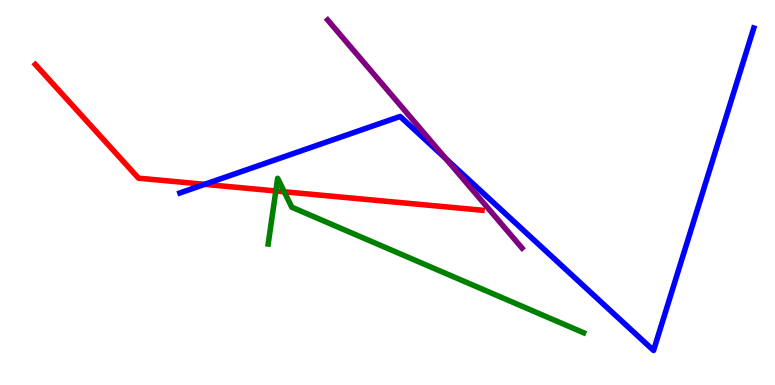[{'lines': ['blue', 'red'], 'intersections': [{'x': 2.64, 'y': 5.21}]}, {'lines': ['green', 'red'], 'intersections': [{'x': 3.56, 'y': 5.04}, {'x': 3.67, 'y': 5.02}]}, {'lines': ['purple', 'red'], 'intersections': []}, {'lines': ['blue', 'green'], 'intersections': []}, {'lines': ['blue', 'purple'], 'intersections': [{'x': 5.75, 'y': 5.88}]}, {'lines': ['green', 'purple'], 'intersections': []}]